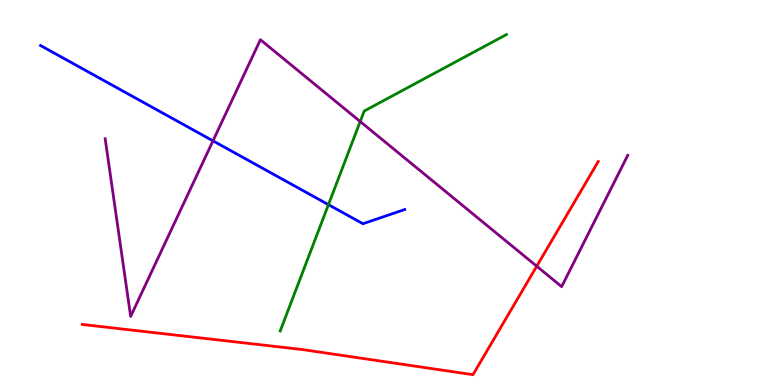[{'lines': ['blue', 'red'], 'intersections': []}, {'lines': ['green', 'red'], 'intersections': []}, {'lines': ['purple', 'red'], 'intersections': [{'x': 6.93, 'y': 3.09}]}, {'lines': ['blue', 'green'], 'intersections': [{'x': 4.24, 'y': 4.68}]}, {'lines': ['blue', 'purple'], 'intersections': [{'x': 2.75, 'y': 6.34}]}, {'lines': ['green', 'purple'], 'intersections': [{'x': 4.65, 'y': 6.84}]}]